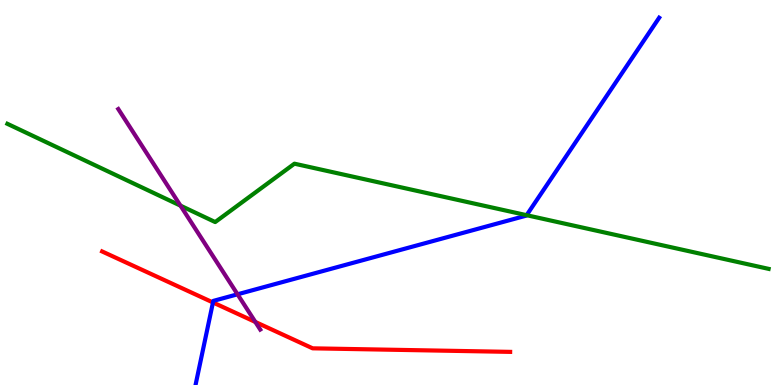[{'lines': ['blue', 'red'], 'intersections': [{'x': 2.75, 'y': 2.14}]}, {'lines': ['green', 'red'], 'intersections': []}, {'lines': ['purple', 'red'], 'intersections': [{'x': 3.29, 'y': 1.64}]}, {'lines': ['blue', 'green'], 'intersections': [{'x': 6.79, 'y': 4.41}]}, {'lines': ['blue', 'purple'], 'intersections': [{'x': 3.07, 'y': 2.36}]}, {'lines': ['green', 'purple'], 'intersections': [{'x': 2.33, 'y': 4.66}]}]